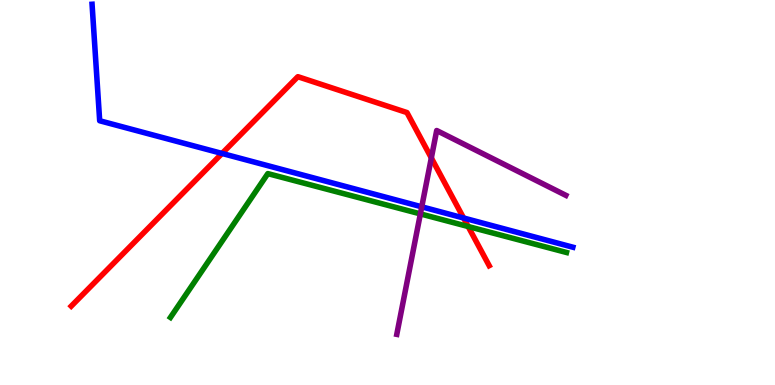[{'lines': ['blue', 'red'], 'intersections': [{'x': 2.87, 'y': 6.01}, {'x': 5.98, 'y': 4.34}]}, {'lines': ['green', 'red'], 'intersections': [{'x': 6.04, 'y': 4.12}]}, {'lines': ['purple', 'red'], 'intersections': [{'x': 5.57, 'y': 5.9}]}, {'lines': ['blue', 'green'], 'intersections': []}, {'lines': ['blue', 'purple'], 'intersections': [{'x': 5.44, 'y': 4.63}]}, {'lines': ['green', 'purple'], 'intersections': [{'x': 5.42, 'y': 4.44}]}]